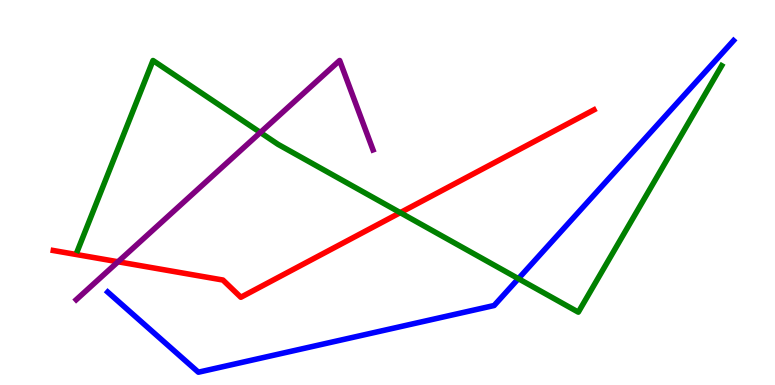[{'lines': ['blue', 'red'], 'intersections': []}, {'lines': ['green', 'red'], 'intersections': [{'x': 5.16, 'y': 4.48}]}, {'lines': ['purple', 'red'], 'intersections': [{'x': 1.52, 'y': 3.2}]}, {'lines': ['blue', 'green'], 'intersections': [{'x': 6.69, 'y': 2.76}]}, {'lines': ['blue', 'purple'], 'intersections': []}, {'lines': ['green', 'purple'], 'intersections': [{'x': 3.36, 'y': 6.56}]}]